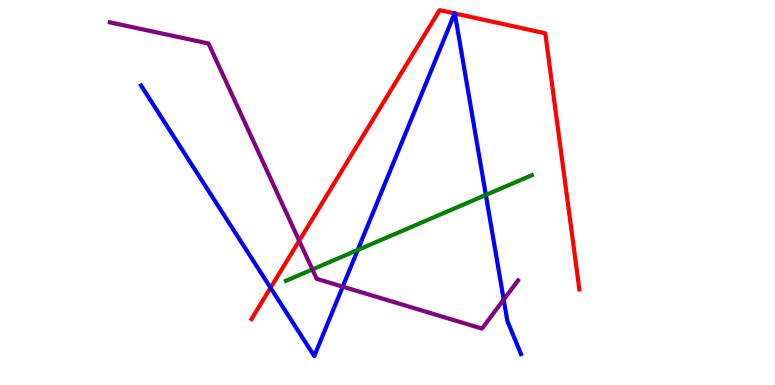[{'lines': ['blue', 'red'], 'intersections': [{'x': 3.49, 'y': 2.52}, {'x': 5.87, 'y': 9.65}, {'x': 5.87, 'y': 9.65}]}, {'lines': ['green', 'red'], 'intersections': []}, {'lines': ['purple', 'red'], 'intersections': [{'x': 3.86, 'y': 3.75}]}, {'lines': ['blue', 'green'], 'intersections': [{'x': 4.62, 'y': 3.51}, {'x': 6.27, 'y': 4.94}]}, {'lines': ['blue', 'purple'], 'intersections': [{'x': 4.42, 'y': 2.55}, {'x': 6.5, 'y': 2.22}]}, {'lines': ['green', 'purple'], 'intersections': [{'x': 4.03, 'y': 3.0}]}]